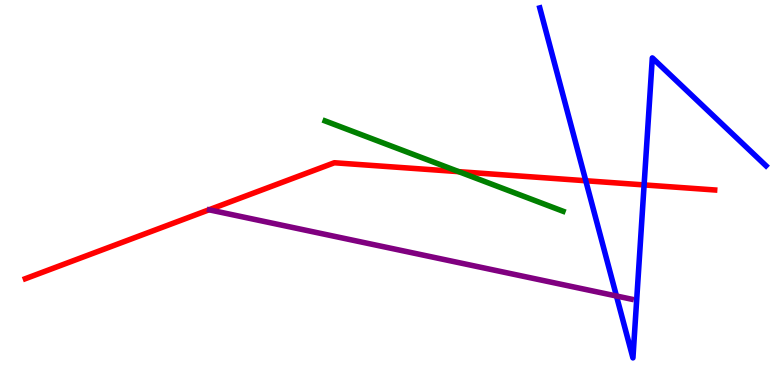[{'lines': ['blue', 'red'], 'intersections': [{'x': 7.56, 'y': 5.31}, {'x': 8.31, 'y': 5.2}]}, {'lines': ['green', 'red'], 'intersections': [{'x': 5.92, 'y': 5.54}]}, {'lines': ['purple', 'red'], 'intersections': []}, {'lines': ['blue', 'green'], 'intersections': []}, {'lines': ['blue', 'purple'], 'intersections': [{'x': 7.95, 'y': 2.31}]}, {'lines': ['green', 'purple'], 'intersections': []}]